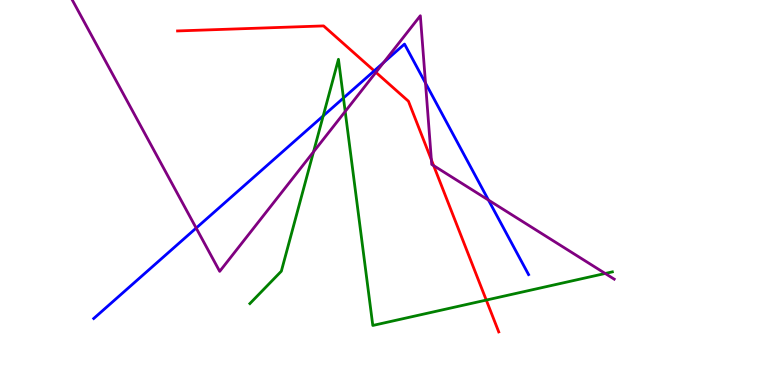[{'lines': ['blue', 'red'], 'intersections': [{'x': 4.83, 'y': 8.16}]}, {'lines': ['green', 'red'], 'intersections': [{'x': 6.27, 'y': 2.21}]}, {'lines': ['purple', 'red'], 'intersections': [{'x': 4.85, 'y': 8.12}, {'x': 5.57, 'y': 5.85}, {'x': 5.6, 'y': 5.7}]}, {'lines': ['blue', 'green'], 'intersections': [{'x': 4.17, 'y': 6.99}, {'x': 4.43, 'y': 7.45}]}, {'lines': ['blue', 'purple'], 'intersections': [{'x': 2.53, 'y': 4.08}, {'x': 4.95, 'y': 8.37}, {'x': 5.49, 'y': 7.84}, {'x': 6.3, 'y': 4.8}]}, {'lines': ['green', 'purple'], 'intersections': [{'x': 4.05, 'y': 6.06}, {'x': 4.45, 'y': 7.1}, {'x': 7.81, 'y': 2.9}]}]